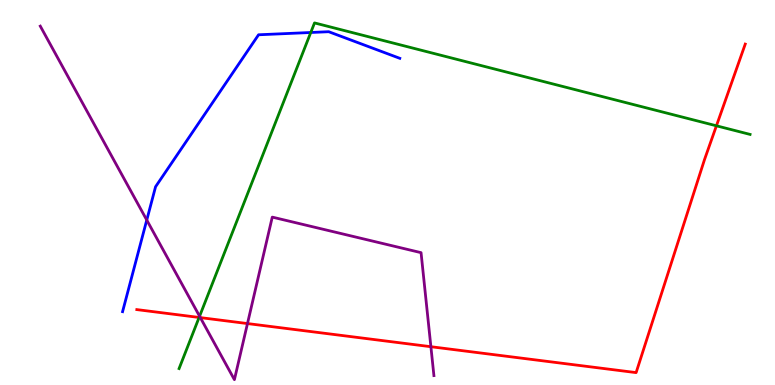[{'lines': ['blue', 'red'], 'intersections': []}, {'lines': ['green', 'red'], 'intersections': [{'x': 2.57, 'y': 1.75}, {'x': 9.24, 'y': 6.73}]}, {'lines': ['purple', 'red'], 'intersections': [{'x': 2.58, 'y': 1.75}, {'x': 3.19, 'y': 1.6}, {'x': 5.56, 'y': 0.995}]}, {'lines': ['blue', 'green'], 'intersections': [{'x': 4.01, 'y': 9.16}]}, {'lines': ['blue', 'purple'], 'intersections': [{'x': 1.89, 'y': 4.28}]}, {'lines': ['green', 'purple'], 'intersections': [{'x': 2.58, 'y': 1.79}]}]